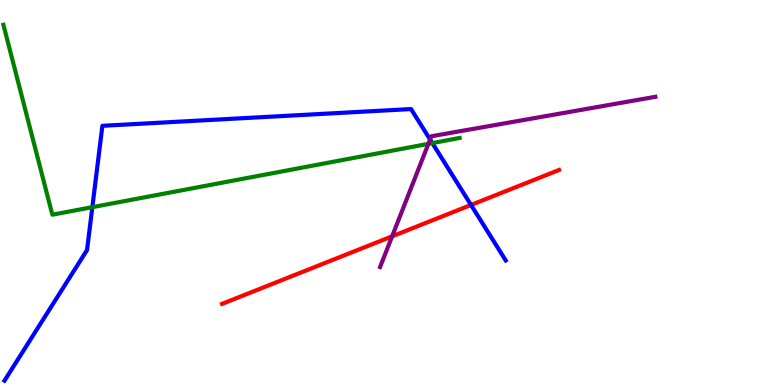[{'lines': ['blue', 'red'], 'intersections': [{'x': 6.08, 'y': 4.68}]}, {'lines': ['green', 'red'], 'intersections': []}, {'lines': ['purple', 'red'], 'intersections': [{'x': 5.06, 'y': 3.86}]}, {'lines': ['blue', 'green'], 'intersections': [{'x': 1.19, 'y': 4.62}, {'x': 5.58, 'y': 6.28}]}, {'lines': ['blue', 'purple'], 'intersections': [{'x': 5.55, 'y': 6.38}]}, {'lines': ['green', 'purple'], 'intersections': [{'x': 5.53, 'y': 6.26}]}]